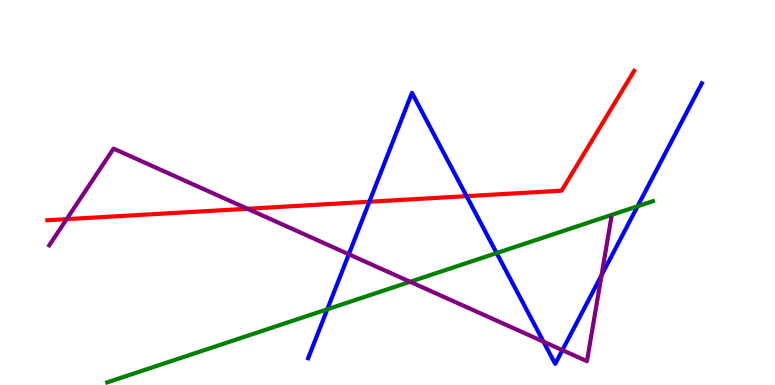[{'lines': ['blue', 'red'], 'intersections': [{'x': 4.77, 'y': 4.76}, {'x': 6.02, 'y': 4.91}]}, {'lines': ['green', 'red'], 'intersections': []}, {'lines': ['purple', 'red'], 'intersections': [{'x': 0.86, 'y': 4.31}, {'x': 3.19, 'y': 4.58}]}, {'lines': ['blue', 'green'], 'intersections': [{'x': 4.22, 'y': 1.97}, {'x': 6.41, 'y': 3.43}, {'x': 8.23, 'y': 4.64}]}, {'lines': ['blue', 'purple'], 'intersections': [{'x': 4.5, 'y': 3.4}, {'x': 7.01, 'y': 1.13}, {'x': 7.26, 'y': 0.905}, {'x': 7.76, 'y': 2.85}]}, {'lines': ['green', 'purple'], 'intersections': [{'x': 5.29, 'y': 2.68}]}]